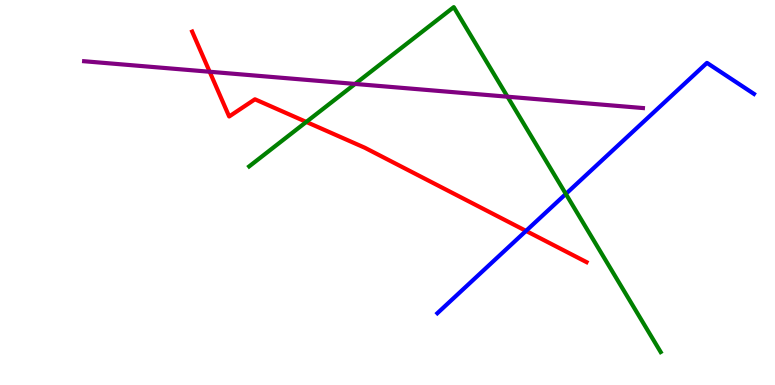[{'lines': ['blue', 'red'], 'intersections': [{'x': 6.79, 'y': 4.0}]}, {'lines': ['green', 'red'], 'intersections': [{'x': 3.95, 'y': 6.83}]}, {'lines': ['purple', 'red'], 'intersections': [{'x': 2.71, 'y': 8.14}]}, {'lines': ['blue', 'green'], 'intersections': [{'x': 7.3, 'y': 4.96}]}, {'lines': ['blue', 'purple'], 'intersections': []}, {'lines': ['green', 'purple'], 'intersections': [{'x': 4.58, 'y': 7.82}, {'x': 6.55, 'y': 7.49}]}]